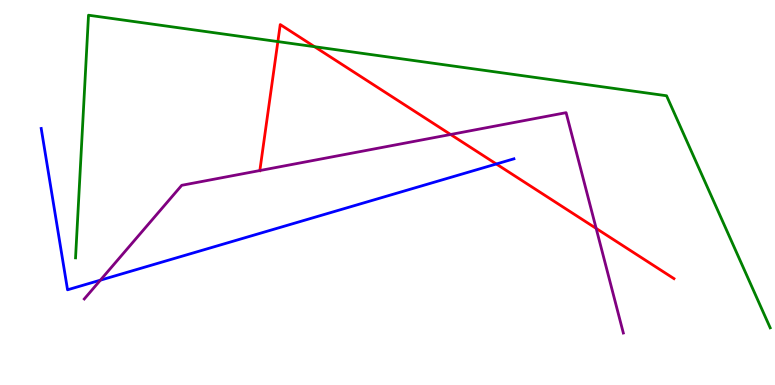[{'lines': ['blue', 'red'], 'intersections': [{'x': 6.4, 'y': 5.74}]}, {'lines': ['green', 'red'], 'intersections': [{'x': 3.59, 'y': 8.92}, {'x': 4.06, 'y': 8.79}]}, {'lines': ['purple', 'red'], 'intersections': [{'x': 3.35, 'y': 5.57}, {'x': 5.81, 'y': 6.51}, {'x': 7.69, 'y': 4.07}]}, {'lines': ['blue', 'green'], 'intersections': []}, {'lines': ['blue', 'purple'], 'intersections': [{'x': 1.3, 'y': 2.72}]}, {'lines': ['green', 'purple'], 'intersections': []}]